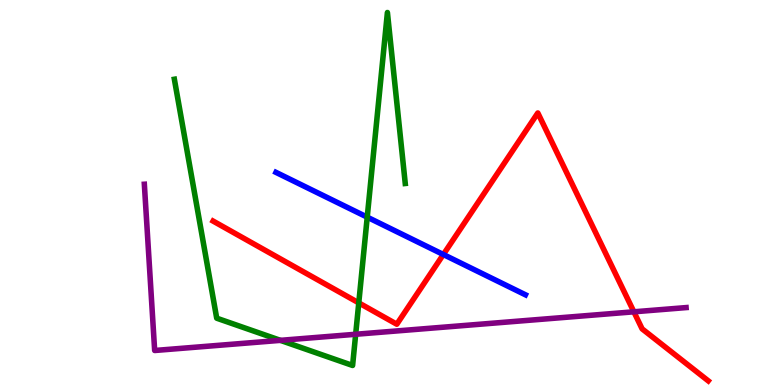[{'lines': ['blue', 'red'], 'intersections': [{'x': 5.72, 'y': 3.39}]}, {'lines': ['green', 'red'], 'intersections': [{'x': 4.63, 'y': 2.13}]}, {'lines': ['purple', 'red'], 'intersections': [{'x': 8.18, 'y': 1.9}]}, {'lines': ['blue', 'green'], 'intersections': [{'x': 4.74, 'y': 4.36}]}, {'lines': ['blue', 'purple'], 'intersections': []}, {'lines': ['green', 'purple'], 'intersections': [{'x': 3.62, 'y': 1.16}, {'x': 4.59, 'y': 1.32}]}]